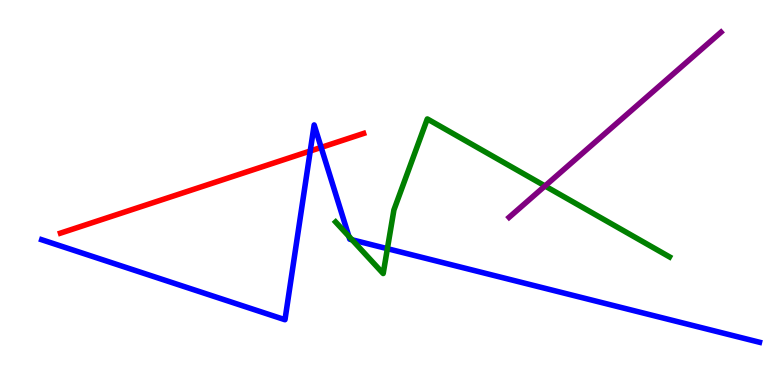[{'lines': ['blue', 'red'], 'intersections': [{'x': 4.0, 'y': 6.08}, {'x': 4.14, 'y': 6.17}]}, {'lines': ['green', 'red'], 'intersections': []}, {'lines': ['purple', 'red'], 'intersections': []}, {'lines': ['blue', 'green'], 'intersections': [{'x': 4.5, 'y': 3.86}, {'x': 4.54, 'y': 3.77}, {'x': 5.0, 'y': 3.54}]}, {'lines': ['blue', 'purple'], 'intersections': []}, {'lines': ['green', 'purple'], 'intersections': [{'x': 7.03, 'y': 5.17}]}]